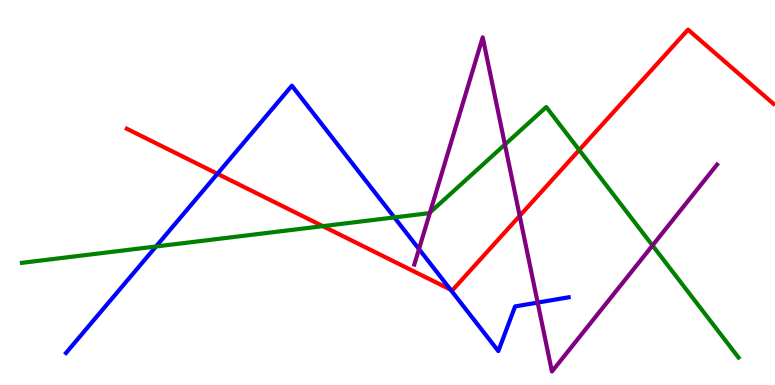[{'lines': ['blue', 'red'], 'intersections': [{'x': 2.81, 'y': 5.49}, {'x': 5.81, 'y': 2.48}]}, {'lines': ['green', 'red'], 'intersections': [{'x': 4.17, 'y': 4.13}, {'x': 7.47, 'y': 6.1}]}, {'lines': ['purple', 'red'], 'intersections': [{'x': 6.71, 'y': 4.39}]}, {'lines': ['blue', 'green'], 'intersections': [{'x': 2.01, 'y': 3.6}, {'x': 5.09, 'y': 4.35}]}, {'lines': ['blue', 'purple'], 'intersections': [{'x': 5.41, 'y': 3.53}, {'x': 6.94, 'y': 2.14}]}, {'lines': ['green', 'purple'], 'intersections': [{'x': 5.55, 'y': 4.48}, {'x': 6.52, 'y': 6.25}, {'x': 8.42, 'y': 3.62}]}]